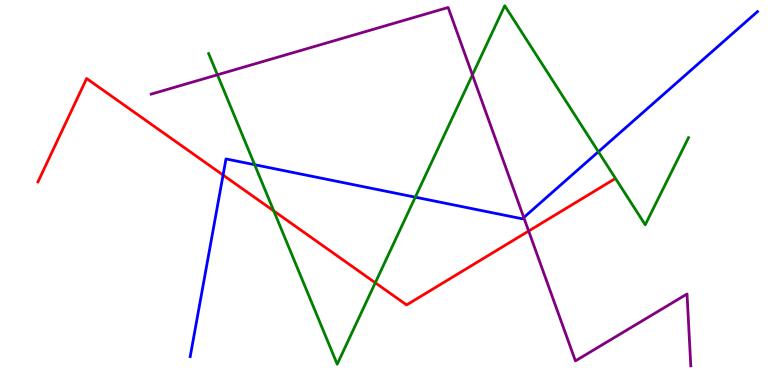[{'lines': ['blue', 'red'], 'intersections': [{'x': 2.88, 'y': 5.45}]}, {'lines': ['green', 'red'], 'intersections': [{'x': 3.53, 'y': 4.52}, {'x': 4.84, 'y': 2.66}]}, {'lines': ['purple', 'red'], 'intersections': [{'x': 6.82, 'y': 4.0}]}, {'lines': ['blue', 'green'], 'intersections': [{'x': 3.29, 'y': 5.72}, {'x': 5.36, 'y': 4.88}, {'x': 7.72, 'y': 6.06}]}, {'lines': ['blue', 'purple'], 'intersections': [{'x': 6.76, 'y': 4.35}]}, {'lines': ['green', 'purple'], 'intersections': [{'x': 2.81, 'y': 8.06}, {'x': 6.1, 'y': 8.05}]}]